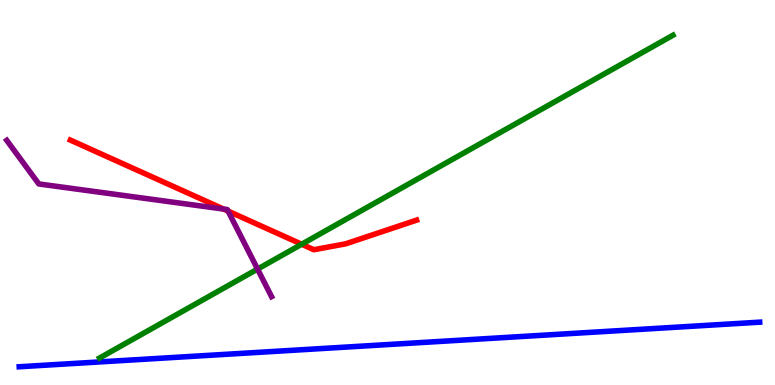[{'lines': ['blue', 'red'], 'intersections': []}, {'lines': ['green', 'red'], 'intersections': [{'x': 3.89, 'y': 3.66}]}, {'lines': ['purple', 'red'], 'intersections': [{'x': 2.88, 'y': 4.57}, {'x': 2.94, 'y': 4.52}]}, {'lines': ['blue', 'green'], 'intersections': []}, {'lines': ['blue', 'purple'], 'intersections': []}, {'lines': ['green', 'purple'], 'intersections': [{'x': 3.32, 'y': 3.01}]}]